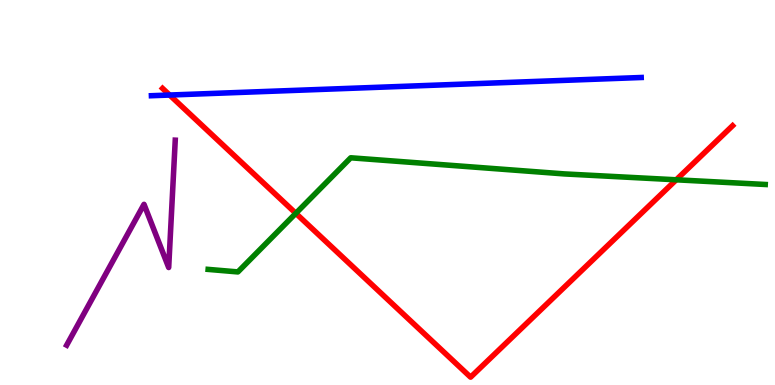[{'lines': ['blue', 'red'], 'intersections': [{'x': 2.19, 'y': 7.53}]}, {'lines': ['green', 'red'], 'intersections': [{'x': 3.82, 'y': 4.46}, {'x': 8.73, 'y': 5.33}]}, {'lines': ['purple', 'red'], 'intersections': []}, {'lines': ['blue', 'green'], 'intersections': []}, {'lines': ['blue', 'purple'], 'intersections': []}, {'lines': ['green', 'purple'], 'intersections': []}]